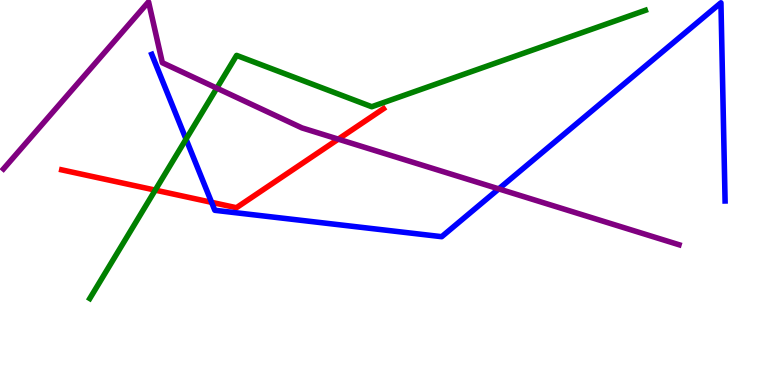[{'lines': ['blue', 'red'], 'intersections': [{'x': 2.73, 'y': 4.74}]}, {'lines': ['green', 'red'], 'intersections': [{'x': 2.0, 'y': 5.06}]}, {'lines': ['purple', 'red'], 'intersections': [{'x': 4.36, 'y': 6.39}]}, {'lines': ['blue', 'green'], 'intersections': [{'x': 2.4, 'y': 6.39}]}, {'lines': ['blue', 'purple'], 'intersections': [{'x': 6.44, 'y': 5.09}]}, {'lines': ['green', 'purple'], 'intersections': [{'x': 2.8, 'y': 7.71}]}]